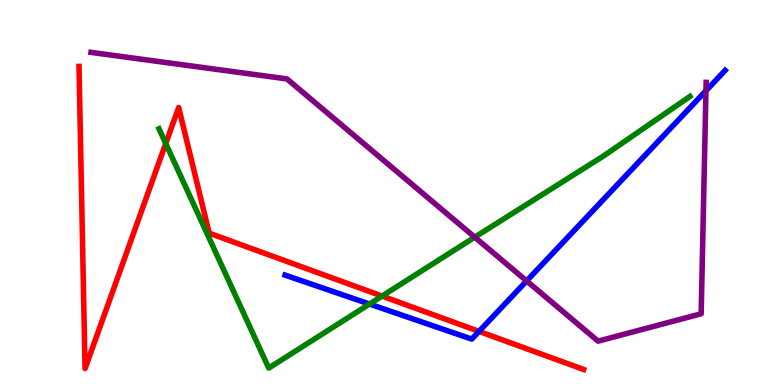[{'lines': ['blue', 'red'], 'intersections': [{'x': 6.18, 'y': 1.39}]}, {'lines': ['green', 'red'], 'intersections': [{'x': 2.14, 'y': 6.27}, {'x': 4.93, 'y': 2.31}]}, {'lines': ['purple', 'red'], 'intersections': []}, {'lines': ['blue', 'green'], 'intersections': [{'x': 4.77, 'y': 2.1}]}, {'lines': ['blue', 'purple'], 'intersections': [{'x': 6.8, 'y': 2.7}, {'x': 9.11, 'y': 7.64}]}, {'lines': ['green', 'purple'], 'intersections': [{'x': 6.13, 'y': 3.84}]}]